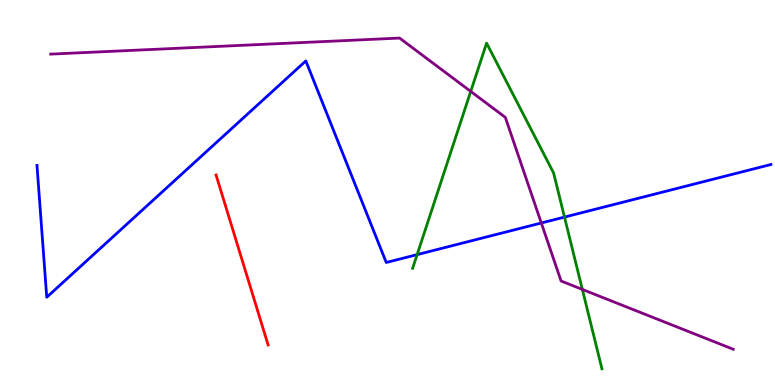[{'lines': ['blue', 'red'], 'intersections': []}, {'lines': ['green', 'red'], 'intersections': []}, {'lines': ['purple', 'red'], 'intersections': []}, {'lines': ['blue', 'green'], 'intersections': [{'x': 5.38, 'y': 3.39}, {'x': 7.28, 'y': 4.36}]}, {'lines': ['blue', 'purple'], 'intersections': [{'x': 6.98, 'y': 4.21}]}, {'lines': ['green', 'purple'], 'intersections': [{'x': 6.07, 'y': 7.63}, {'x': 7.51, 'y': 2.48}]}]